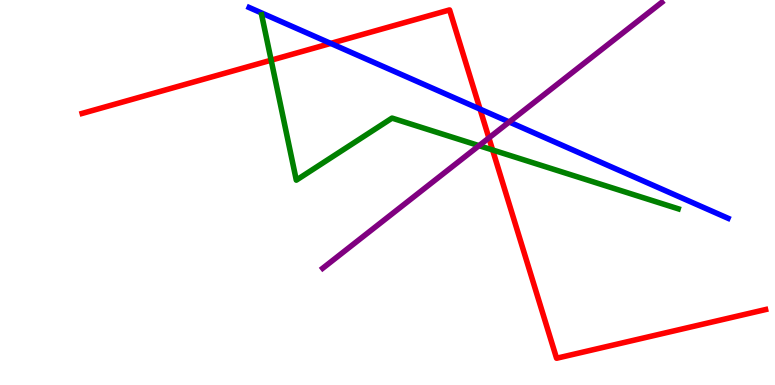[{'lines': ['blue', 'red'], 'intersections': [{'x': 4.27, 'y': 8.87}, {'x': 6.19, 'y': 7.17}]}, {'lines': ['green', 'red'], 'intersections': [{'x': 3.5, 'y': 8.44}, {'x': 6.36, 'y': 6.1}]}, {'lines': ['purple', 'red'], 'intersections': [{'x': 6.31, 'y': 6.42}]}, {'lines': ['blue', 'green'], 'intersections': []}, {'lines': ['blue', 'purple'], 'intersections': [{'x': 6.57, 'y': 6.83}]}, {'lines': ['green', 'purple'], 'intersections': [{'x': 6.18, 'y': 6.22}]}]